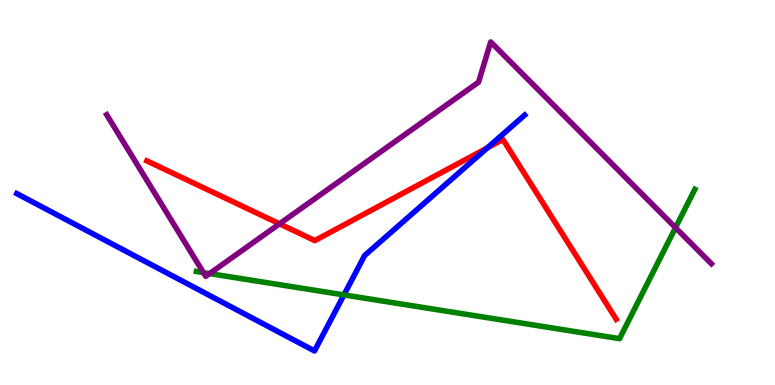[{'lines': ['blue', 'red'], 'intersections': [{'x': 6.29, 'y': 6.16}]}, {'lines': ['green', 'red'], 'intersections': []}, {'lines': ['purple', 'red'], 'intersections': [{'x': 3.61, 'y': 4.19}]}, {'lines': ['blue', 'green'], 'intersections': [{'x': 4.44, 'y': 2.34}]}, {'lines': ['blue', 'purple'], 'intersections': []}, {'lines': ['green', 'purple'], 'intersections': [{'x': 2.63, 'y': 2.92}, {'x': 2.7, 'y': 2.89}, {'x': 8.72, 'y': 4.09}]}]